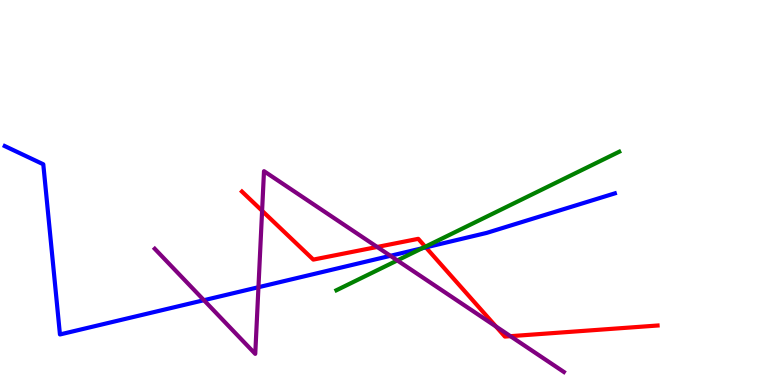[{'lines': ['blue', 'red'], 'intersections': [{'x': 5.49, 'y': 3.57}]}, {'lines': ['green', 'red'], 'intersections': [{'x': 5.49, 'y': 3.59}]}, {'lines': ['purple', 'red'], 'intersections': [{'x': 3.38, 'y': 4.52}, {'x': 4.87, 'y': 3.59}, {'x': 6.4, 'y': 1.52}, {'x': 6.59, 'y': 1.27}]}, {'lines': ['blue', 'green'], 'intersections': [{'x': 5.45, 'y': 3.55}]}, {'lines': ['blue', 'purple'], 'intersections': [{'x': 2.63, 'y': 2.2}, {'x': 3.33, 'y': 2.54}, {'x': 5.04, 'y': 3.36}]}, {'lines': ['green', 'purple'], 'intersections': [{'x': 5.13, 'y': 3.24}]}]